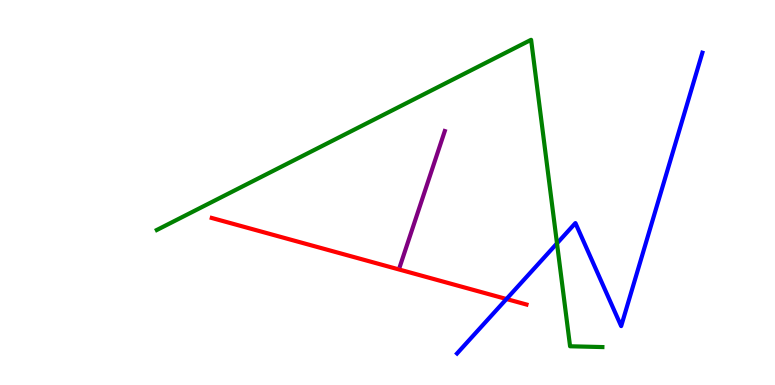[{'lines': ['blue', 'red'], 'intersections': [{'x': 6.54, 'y': 2.23}]}, {'lines': ['green', 'red'], 'intersections': []}, {'lines': ['purple', 'red'], 'intersections': []}, {'lines': ['blue', 'green'], 'intersections': [{'x': 7.19, 'y': 3.68}]}, {'lines': ['blue', 'purple'], 'intersections': []}, {'lines': ['green', 'purple'], 'intersections': []}]